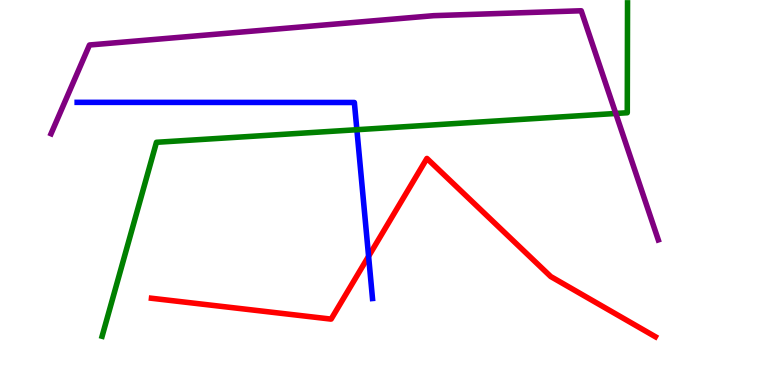[{'lines': ['blue', 'red'], 'intersections': [{'x': 4.76, 'y': 3.34}]}, {'lines': ['green', 'red'], 'intersections': []}, {'lines': ['purple', 'red'], 'intersections': []}, {'lines': ['blue', 'green'], 'intersections': [{'x': 4.6, 'y': 6.63}]}, {'lines': ['blue', 'purple'], 'intersections': []}, {'lines': ['green', 'purple'], 'intersections': [{'x': 7.95, 'y': 7.05}]}]